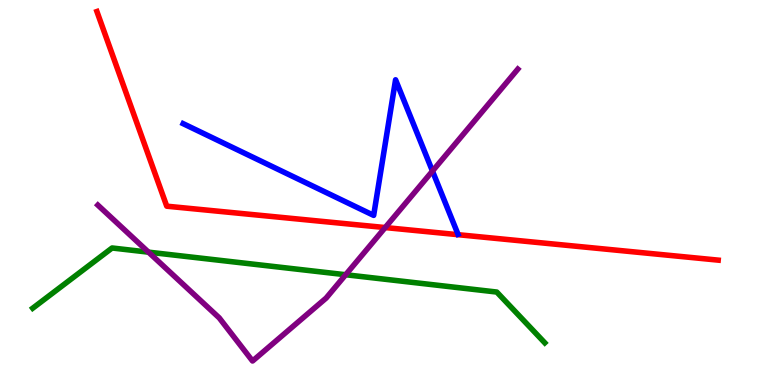[{'lines': ['blue', 'red'], 'intersections': []}, {'lines': ['green', 'red'], 'intersections': []}, {'lines': ['purple', 'red'], 'intersections': [{'x': 4.97, 'y': 4.09}]}, {'lines': ['blue', 'green'], 'intersections': []}, {'lines': ['blue', 'purple'], 'intersections': [{'x': 5.58, 'y': 5.56}]}, {'lines': ['green', 'purple'], 'intersections': [{'x': 1.92, 'y': 3.45}, {'x': 4.46, 'y': 2.86}]}]